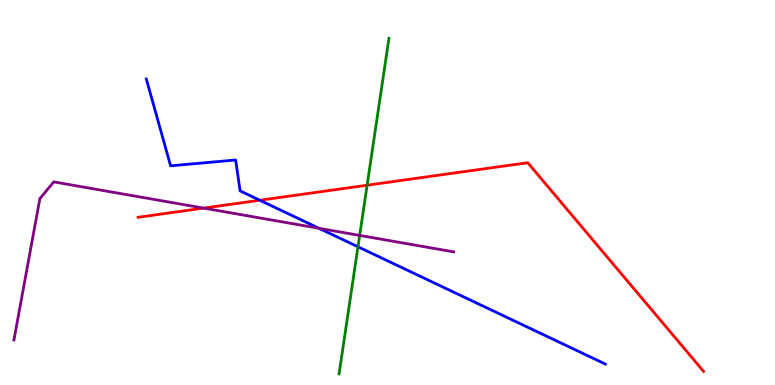[{'lines': ['blue', 'red'], 'intersections': [{'x': 3.35, 'y': 4.8}]}, {'lines': ['green', 'red'], 'intersections': [{'x': 4.74, 'y': 5.19}]}, {'lines': ['purple', 'red'], 'intersections': [{'x': 2.63, 'y': 4.59}]}, {'lines': ['blue', 'green'], 'intersections': [{'x': 4.62, 'y': 3.59}]}, {'lines': ['blue', 'purple'], 'intersections': [{'x': 4.12, 'y': 4.07}]}, {'lines': ['green', 'purple'], 'intersections': [{'x': 4.64, 'y': 3.89}]}]